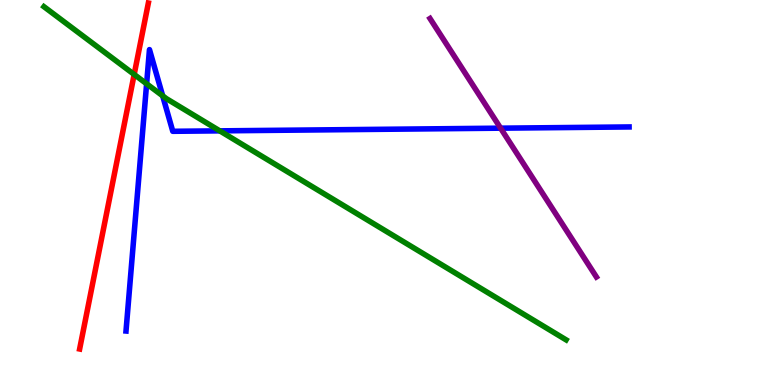[{'lines': ['blue', 'red'], 'intersections': []}, {'lines': ['green', 'red'], 'intersections': [{'x': 1.73, 'y': 8.07}]}, {'lines': ['purple', 'red'], 'intersections': []}, {'lines': ['blue', 'green'], 'intersections': [{'x': 1.89, 'y': 7.82}, {'x': 2.1, 'y': 7.51}, {'x': 2.84, 'y': 6.6}]}, {'lines': ['blue', 'purple'], 'intersections': [{'x': 6.46, 'y': 6.67}]}, {'lines': ['green', 'purple'], 'intersections': []}]